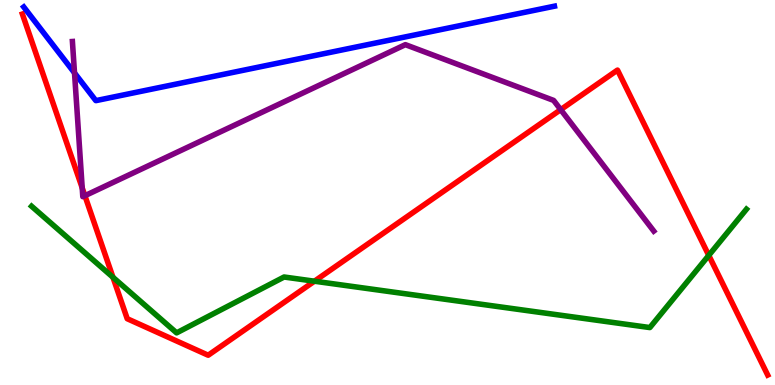[{'lines': ['blue', 'red'], 'intersections': []}, {'lines': ['green', 'red'], 'intersections': [{'x': 1.46, 'y': 2.8}, {'x': 4.06, 'y': 2.7}, {'x': 9.15, 'y': 3.37}]}, {'lines': ['purple', 'red'], 'intersections': [{'x': 1.06, 'y': 5.12}, {'x': 1.1, 'y': 4.92}, {'x': 7.23, 'y': 7.15}]}, {'lines': ['blue', 'green'], 'intersections': []}, {'lines': ['blue', 'purple'], 'intersections': [{'x': 0.961, 'y': 8.11}]}, {'lines': ['green', 'purple'], 'intersections': []}]